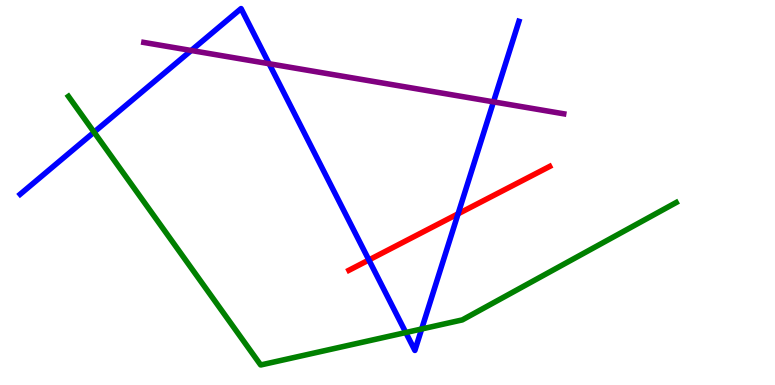[{'lines': ['blue', 'red'], 'intersections': [{'x': 4.76, 'y': 3.25}, {'x': 5.91, 'y': 4.45}]}, {'lines': ['green', 'red'], 'intersections': []}, {'lines': ['purple', 'red'], 'intersections': []}, {'lines': ['blue', 'green'], 'intersections': [{'x': 1.21, 'y': 6.57}, {'x': 5.24, 'y': 1.36}, {'x': 5.44, 'y': 1.45}]}, {'lines': ['blue', 'purple'], 'intersections': [{'x': 2.47, 'y': 8.69}, {'x': 3.47, 'y': 8.34}, {'x': 6.37, 'y': 7.35}]}, {'lines': ['green', 'purple'], 'intersections': []}]